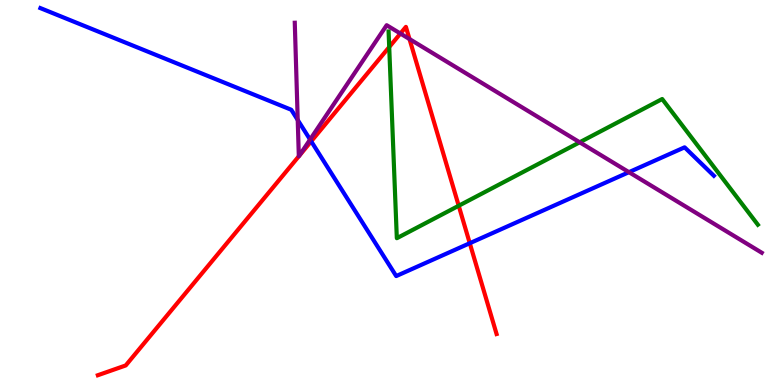[{'lines': ['blue', 'red'], 'intersections': [{'x': 4.02, 'y': 6.33}, {'x': 6.06, 'y': 3.68}]}, {'lines': ['green', 'red'], 'intersections': [{'x': 5.02, 'y': 8.78}, {'x': 5.92, 'y': 4.66}]}, {'lines': ['purple', 'red'], 'intersections': [{'x': 3.86, 'y': 5.94}, {'x': 3.86, 'y': 5.95}, {'x': 5.17, 'y': 9.13}, {'x': 5.28, 'y': 8.99}]}, {'lines': ['blue', 'green'], 'intersections': []}, {'lines': ['blue', 'purple'], 'intersections': [{'x': 3.84, 'y': 6.88}, {'x': 4.0, 'y': 6.38}, {'x': 8.12, 'y': 5.53}]}, {'lines': ['green', 'purple'], 'intersections': [{'x': 7.48, 'y': 6.3}]}]